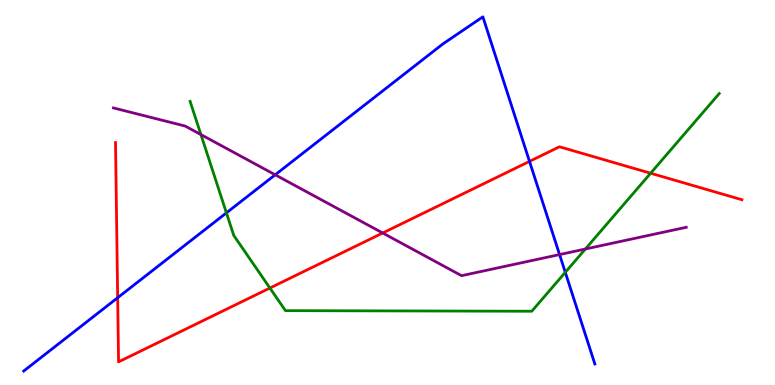[{'lines': ['blue', 'red'], 'intersections': [{'x': 1.52, 'y': 2.27}, {'x': 6.83, 'y': 5.81}]}, {'lines': ['green', 'red'], 'intersections': [{'x': 3.48, 'y': 2.52}, {'x': 8.4, 'y': 5.5}]}, {'lines': ['purple', 'red'], 'intersections': [{'x': 4.94, 'y': 3.95}]}, {'lines': ['blue', 'green'], 'intersections': [{'x': 2.92, 'y': 4.47}, {'x': 7.29, 'y': 2.93}]}, {'lines': ['blue', 'purple'], 'intersections': [{'x': 3.55, 'y': 5.46}, {'x': 7.22, 'y': 3.39}]}, {'lines': ['green', 'purple'], 'intersections': [{'x': 2.59, 'y': 6.5}, {'x': 7.55, 'y': 3.53}]}]